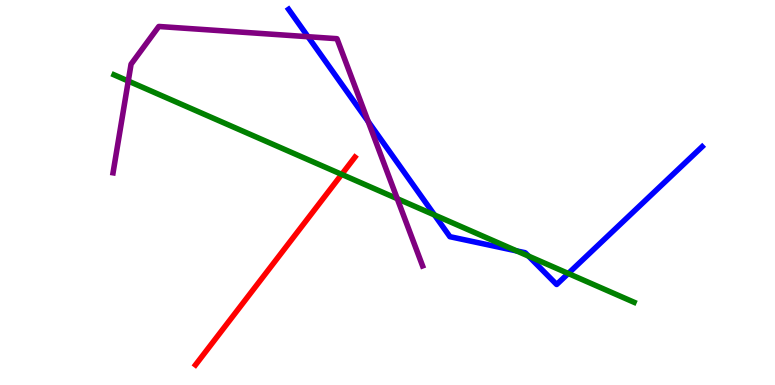[{'lines': ['blue', 'red'], 'intersections': []}, {'lines': ['green', 'red'], 'intersections': [{'x': 4.41, 'y': 5.47}]}, {'lines': ['purple', 'red'], 'intersections': []}, {'lines': ['blue', 'green'], 'intersections': [{'x': 5.61, 'y': 4.42}, {'x': 6.67, 'y': 3.48}, {'x': 6.82, 'y': 3.35}, {'x': 7.33, 'y': 2.9}]}, {'lines': ['blue', 'purple'], 'intersections': [{'x': 3.97, 'y': 9.05}, {'x': 4.75, 'y': 6.84}]}, {'lines': ['green', 'purple'], 'intersections': [{'x': 1.66, 'y': 7.89}, {'x': 5.13, 'y': 4.84}]}]